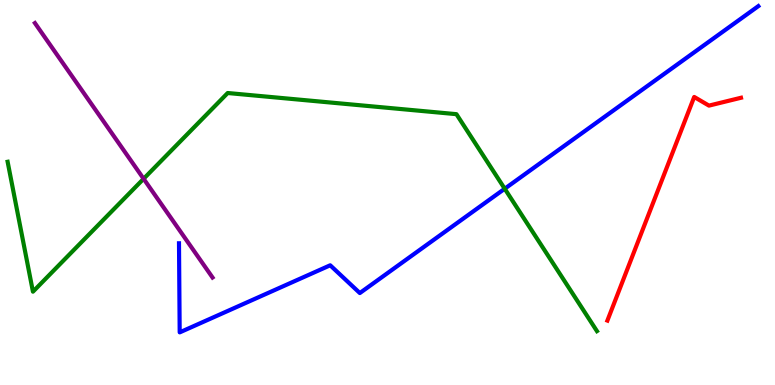[{'lines': ['blue', 'red'], 'intersections': []}, {'lines': ['green', 'red'], 'intersections': []}, {'lines': ['purple', 'red'], 'intersections': []}, {'lines': ['blue', 'green'], 'intersections': [{'x': 6.51, 'y': 5.1}]}, {'lines': ['blue', 'purple'], 'intersections': []}, {'lines': ['green', 'purple'], 'intersections': [{'x': 1.85, 'y': 5.36}]}]